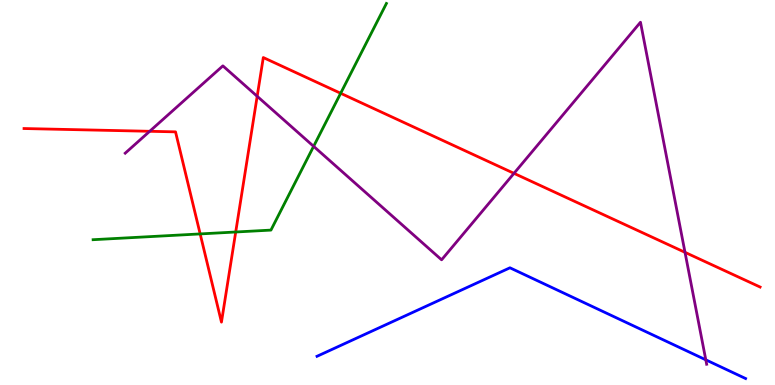[{'lines': ['blue', 'red'], 'intersections': []}, {'lines': ['green', 'red'], 'intersections': [{'x': 2.58, 'y': 3.92}, {'x': 3.04, 'y': 3.97}, {'x': 4.4, 'y': 7.58}]}, {'lines': ['purple', 'red'], 'intersections': [{'x': 1.93, 'y': 6.59}, {'x': 3.32, 'y': 7.5}, {'x': 6.63, 'y': 5.5}, {'x': 8.84, 'y': 3.45}]}, {'lines': ['blue', 'green'], 'intersections': []}, {'lines': ['blue', 'purple'], 'intersections': [{'x': 9.11, 'y': 0.654}]}, {'lines': ['green', 'purple'], 'intersections': [{'x': 4.05, 'y': 6.2}]}]